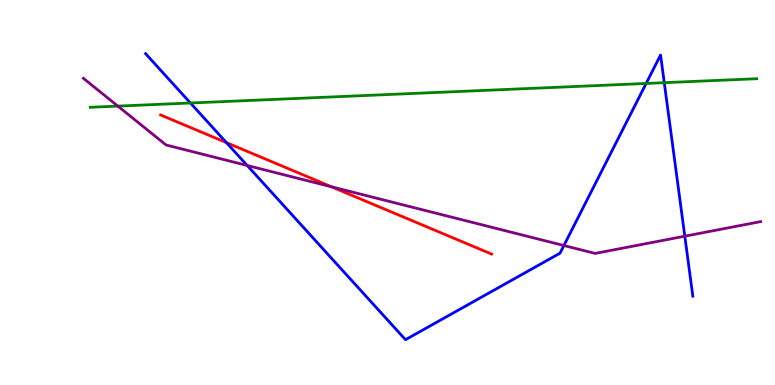[{'lines': ['blue', 'red'], 'intersections': [{'x': 2.92, 'y': 6.3}]}, {'lines': ['green', 'red'], 'intersections': []}, {'lines': ['purple', 'red'], 'intersections': [{'x': 4.28, 'y': 5.15}]}, {'lines': ['blue', 'green'], 'intersections': [{'x': 2.46, 'y': 7.32}, {'x': 8.34, 'y': 7.83}, {'x': 8.57, 'y': 7.85}]}, {'lines': ['blue', 'purple'], 'intersections': [{'x': 3.19, 'y': 5.7}, {'x': 7.28, 'y': 3.62}, {'x': 8.84, 'y': 3.87}]}, {'lines': ['green', 'purple'], 'intersections': [{'x': 1.52, 'y': 7.24}]}]